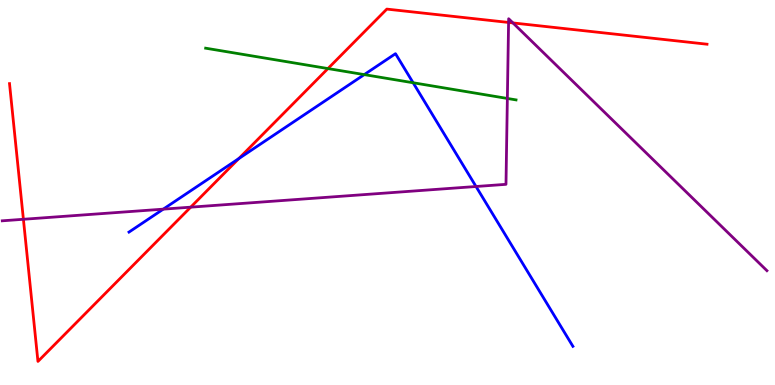[{'lines': ['blue', 'red'], 'intersections': [{'x': 3.08, 'y': 5.88}]}, {'lines': ['green', 'red'], 'intersections': [{'x': 4.23, 'y': 8.22}]}, {'lines': ['purple', 'red'], 'intersections': [{'x': 0.302, 'y': 4.3}, {'x': 2.46, 'y': 4.62}, {'x': 6.56, 'y': 9.42}, {'x': 6.62, 'y': 9.4}]}, {'lines': ['blue', 'green'], 'intersections': [{'x': 4.7, 'y': 8.06}, {'x': 5.33, 'y': 7.85}]}, {'lines': ['blue', 'purple'], 'intersections': [{'x': 2.11, 'y': 4.57}, {'x': 6.14, 'y': 5.16}]}, {'lines': ['green', 'purple'], 'intersections': [{'x': 6.55, 'y': 7.44}]}]